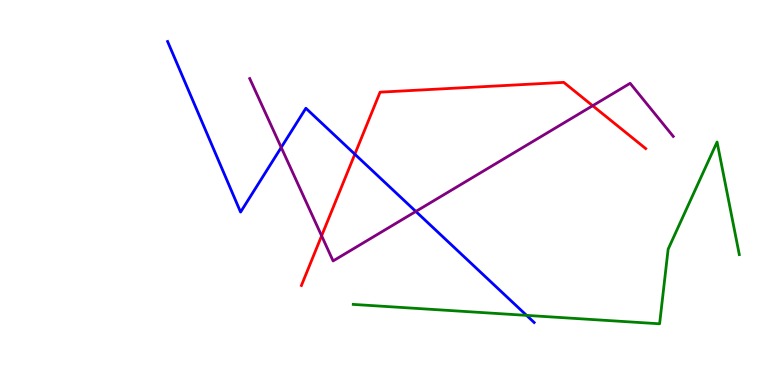[{'lines': ['blue', 'red'], 'intersections': [{'x': 4.58, 'y': 5.99}]}, {'lines': ['green', 'red'], 'intersections': []}, {'lines': ['purple', 'red'], 'intersections': [{'x': 4.15, 'y': 3.87}, {'x': 7.65, 'y': 7.25}]}, {'lines': ['blue', 'green'], 'intersections': [{'x': 6.79, 'y': 1.81}]}, {'lines': ['blue', 'purple'], 'intersections': [{'x': 3.63, 'y': 6.17}, {'x': 5.37, 'y': 4.51}]}, {'lines': ['green', 'purple'], 'intersections': []}]